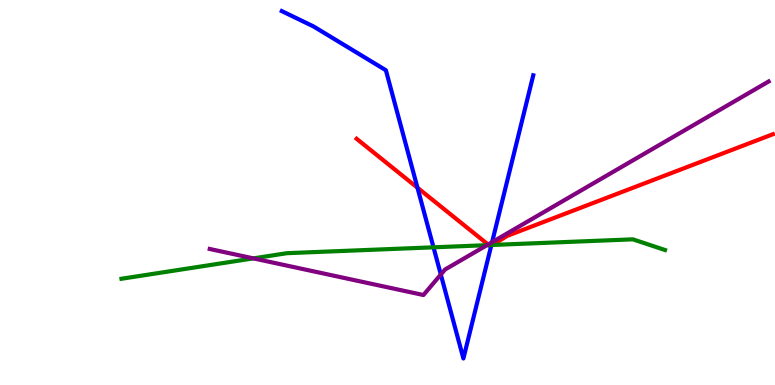[{'lines': ['blue', 'red'], 'intersections': [{'x': 5.39, 'y': 5.12}, {'x': 6.34, 'y': 3.62}]}, {'lines': ['green', 'red'], 'intersections': [{'x': 6.31, 'y': 3.63}, {'x': 6.35, 'y': 3.64}]}, {'lines': ['purple', 'red'], 'intersections': [{'x': 6.3, 'y': 3.65}]}, {'lines': ['blue', 'green'], 'intersections': [{'x': 5.59, 'y': 3.58}, {'x': 6.34, 'y': 3.64}]}, {'lines': ['blue', 'purple'], 'intersections': [{'x': 5.69, 'y': 2.87}, {'x': 6.35, 'y': 3.71}]}, {'lines': ['green', 'purple'], 'intersections': [{'x': 3.27, 'y': 3.29}, {'x': 6.28, 'y': 3.63}]}]